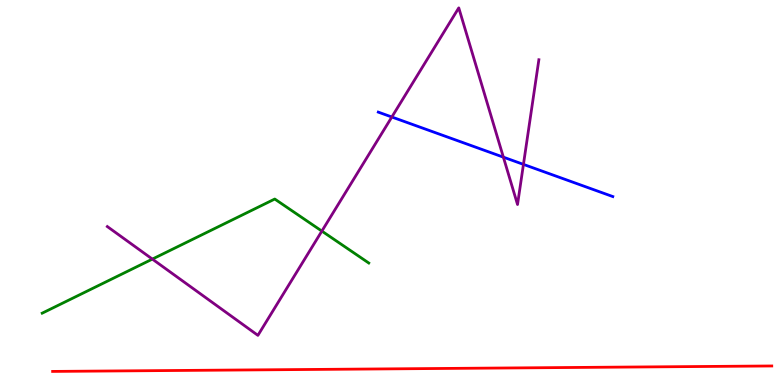[{'lines': ['blue', 'red'], 'intersections': []}, {'lines': ['green', 'red'], 'intersections': []}, {'lines': ['purple', 'red'], 'intersections': []}, {'lines': ['blue', 'green'], 'intersections': []}, {'lines': ['blue', 'purple'], 'intersections': [{'x': 5.06, 'y': 6.96}, {'x': 6.5, 'y': 5.92}, {'x': 6.75, 'y': 5.73}]}, {'lines': ['green', 'purple'], 'intersections': [{'x': 1.97, 'y': 3.27}, {'x': 4.15, 'y': 4.0}]}]